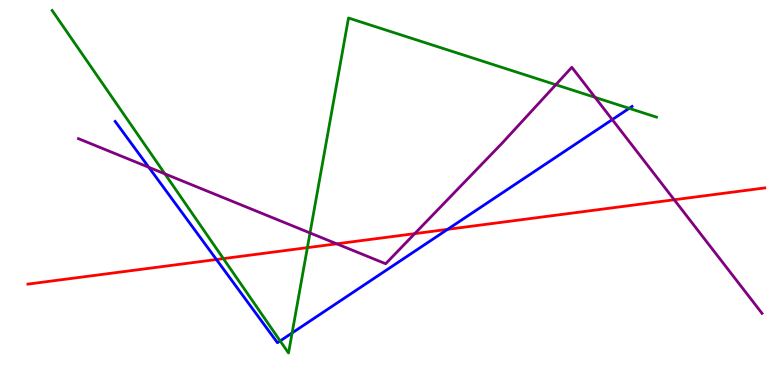[{'lines': ['blue', 'red'], 'intersections': [{'x': 2.79, 'y': 3.26}, {'x': 5.78, 'y': 4.04}]}, {'lines': ['green', 'red'], 'intersections': [{'x': 2.88, 'y': 3.28}, {'x': 3.97, 'y': 3.57}]}, {'lines': ['purple', 'red'], 'intersections': [{'x': 4.34, 'y': 3.67}, {'x': 5.35, 'y': 3.93}, {'x': 8.7, 'y': 4.81}]}, {'lines': ['blue', 'green'], 'intersections': [{'x': 3.62, 'y': 1.15}, {'x': 3.77, 'y': 1.35}, {'x': 8.12, 'y': 7.19}]}, {'lines': ['blue', 'purple'], 'intersections': [{'x': 1.92, 'y': 5.65}, {'x': 7.9, 'y': 6.89}]}, {'lines': ['green', 'purple'], 'intersections': [{'x': 2.13, 'y': 5.48}, {'x': 4.0, 'y': 3.95}, {'x': 7.17, 'y': 7.8}, {'x': 7.68, 'y': 7.47}]}]